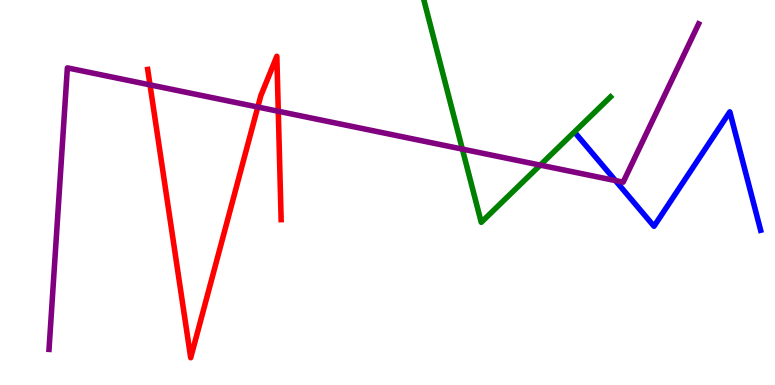[{'lines': ['blue', 'red'], 'intersections': []}, {'lines': ['green', 'red'], 'intersections': []}, {'lines': ['purple', 'red'], 'intersections': [{'x': 1.94, 'y': 7.8}, {'x': 3.33, 'y': 7.22}, {'x': 3.59, 'y': 7.11}]}, {'lines': ['blue', 'green'], 'intersections': []}, {'lines': ['blue', 'purple'], 'intersections': [{'x': 7.94, 'y': 5.31}]}, {'lines': ['green', 'purple'], 'intersections': [{'x': 5.97, 'y': 6.13}, {'x': 6.97, 'y': 5.71}]}]